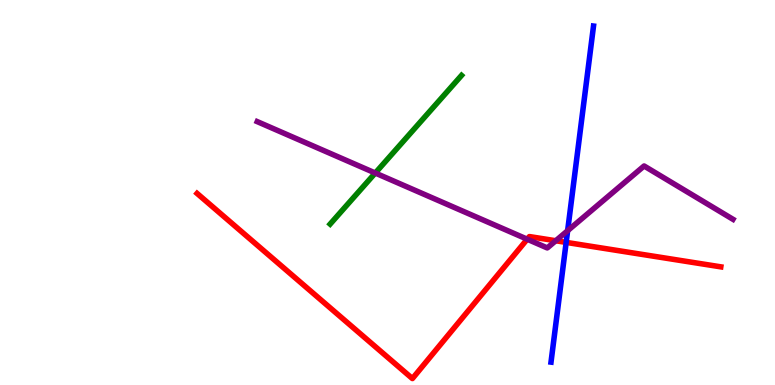[{'lines': ['blue', 'red'], 'intersections': [{'x': 7.31, 'y': 3.7}]}, {'lines': ['green', 'red'], 'intersections': []}, {'lines': ['purple', 'red'], 'intersections': [{'x': 6.8, 'y': 3.79}, {'x': 7.17, 'y': 3.75}]}, {'lines': ['blue', 'green'], 'intersections': []}, {'lines': ['blue', 'purple'], 'intersections': [{'x': 7.32, 'y': 4.01}]}, {'lines': ['green', 'purple'], 'intersections': [{'x': 4.84, 'y': 5.51}]}]